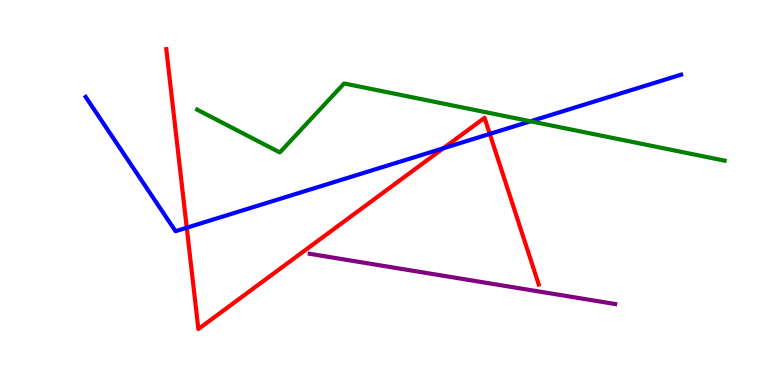[{'lines': ['blue', 'red'], 'intersections': [{'x': 2.41, 'y': 4.09}, {'x': 5.72, 'y': 6.15}, {'x': 6.32, 'y': 6.52}]}, {'lines': ['green', 'red'], 'intersections': []}, {'lines': ['purple', 'red'], 'intersections': []}, {'lines': ['blue', 'green'], 'intersections': [{'x': 6.85, 'y': 6.85}]}, {'lines': ['blue', 'purple'], 'intersections': []}, {'lines': ['green', 'purple'], 'intersections': []}]